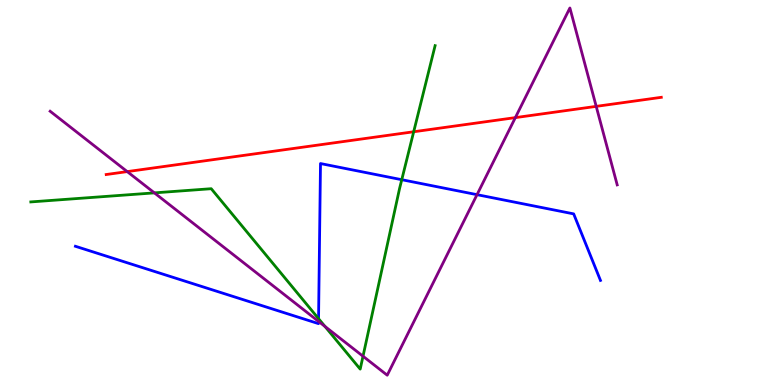[{'lines': ['blue', 'red'], 'intersections': []}, {'lines': ['green', 'red'], 'intersections': [{'x': 5.34, 'y': 6.58}]}, {'lines': ['purple', 'red'], 'intersections': [{'x': 1.64, 'y': 5.54}, {'x': 6.65, 'y': 6.95}, {'x': 7.69, 'y': 7.24}]}, {'lines': ['blue', 'green'], 'intersections': [{'x': 4.11, 'y': 1.72}, {'x': 5.18, 'y': 5.33}]}, {'lines': ['blue', 'purple'], 'intersections': [{'x': 4.11, 'y': 1.65}, {'x': 6.16, 'y': 4.94}]}, {'lines': ['green', 'purple'], 'intersections': [{'x': 1.99, 'y': 4.99}, {'x': 4.19, 'y': 1.52}, {'x': 4.68, 'y': 0.747}]}]